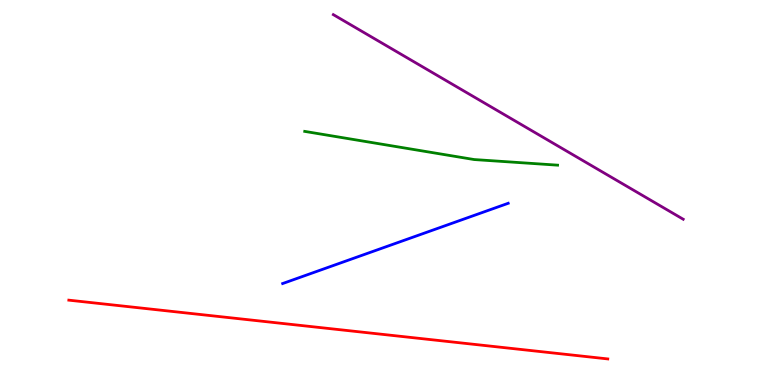[{'lines': ['blue', 'red'], 'intersections': []}, {'lines': ['green', 'red'], 'intersections': []}, {'lines': ['purple', 'red'], 'intersections': []}, {'lines': ['blue', 'green'], 'intersections': []}, {'lines': ['blue', 'purple'], 'intersections': []}, {'lines': ['green', 'purple'], 'intersections': []}]